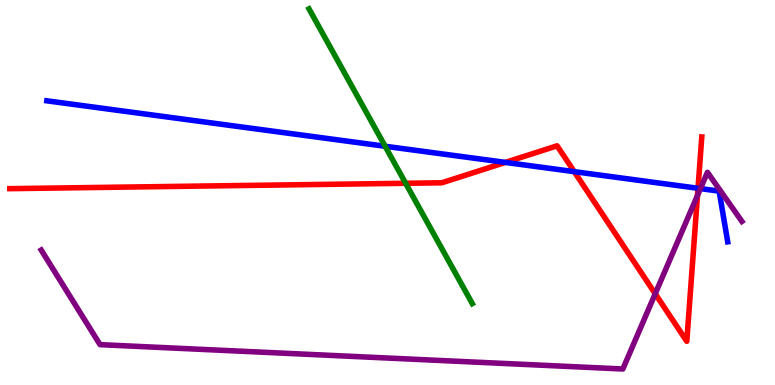[{'lines': ['blue', 'red'], 'intersections': [{'x': 6.52, 'y': 5.78}, {'x': 7.41, 'y': 5.54}, {'x': 9.01, 'y': 5.11}]}, {'lines': ['green', 'red'], 'intersections': [{'x': 5.23, 'y': 5.24}]}, {'lines': ['purple', 'red'], 'intersections': [{'x': 8.45, 'y': 2.37}, {'x': 9.0, 'y': 4.92}]}, {'lines': ['blue', 'green'], 'intersections': [{'x': 4.97, 'y': 6.2}]}, {'lines': ['blue', 'purple'], 'intersections': [{'x': 9.04, 'y': 5.1}]}, {'lines': ['green', 'purple'], 'intersections': []}]